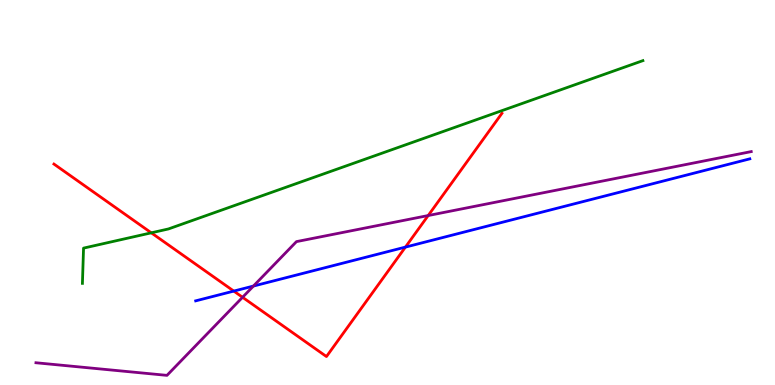[{'lines': ['blue', 'red'], 'intersections': [{'x': 3.02, 'y': 2.44}, {'x': 5.23, 'y': 3.58}]}, {'lines': ['green', 'red'], 'intersections': [{'x': 1.95, 'y': 3.95}]}, {'lines': ['purple', 'red'], 'intersections': [{'x': 3.13, 'y': 2.28}, {'x': 5.53, 'y': 4.4}]}, {'lines': ['blue', 'green'], 'intersections': []}, {'lines': ['blue', 'purple'], 'intersections': [{'x': 3.27, 'y': 2.57}]}, {'lines': ['green', 'purple'], 'intersections': []}]